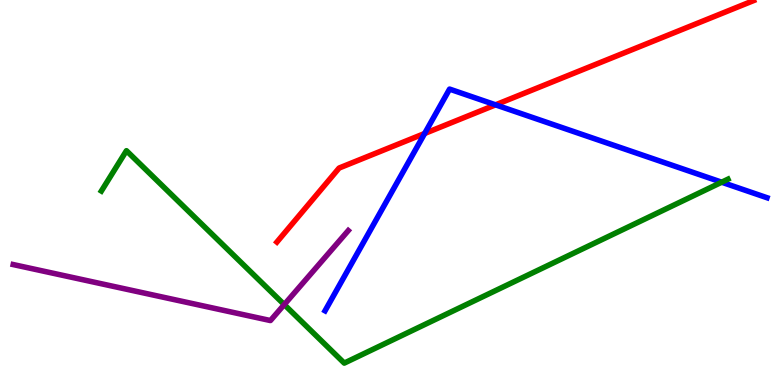[{'lines': ['blue', 'red'], 'intersections': [{'x': 5.48, 'y': 6.53}, {'x': 6.39, 'y': 7.28}]}, {'lines': ['green', 'red'], 'intersections': []}, {'lines': ['purple', 'red'], 'intersections': []}, {'lines': ['blue', 'green'], 'intersections': [{'x': 9.31, 'y': 5.27}]}, {'lines': ['blue', 'purple'], 'intersections': []}, {'lines': ['green', 'purple'], 'intersections': [{'x': 3.67, 'y': 2.09}]}]